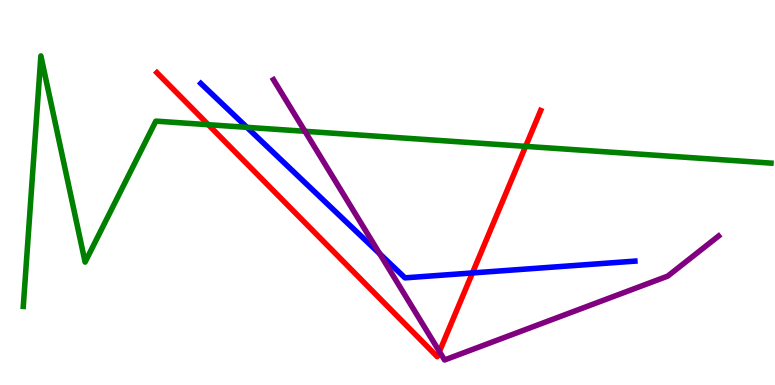[{'lines': ['blue', 'red'], 'intersections': [{'x': 6.1, 'y': 2.91}]}, {'lines': ['green', 'red'], 'intersections': [{'x': 2.69, 'y': 6.76}, {'x': 6.78, 'y': 6.2}]}, {'lines': ['purple', 'red'], 'intersections': [{'x': 5.67, 'y': 0.869}]}, {'lines': ['blue', 'green'], 'intersections': [{'x': 3.19, 'y': 6.69}]}, {'lines': ['blue', 'purple'], 'intersections': [{'x': 4.9, 'y': 3.41}]}, {'lines': ['green', 'purple'], 'intersections': [{'x': 3.93, 'y': 6.59}]}]